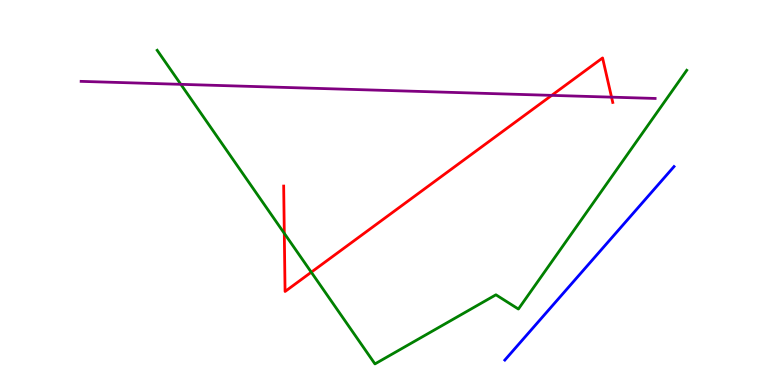[{'lines': ['blue', 'red'], 'intersections': []}, {'lines': ['green', 'red'], 'intersections': [{'x': 3.67, 'y': 3.94}, {'x': 4.02, 'y': 2.93}]}, {'lines': ['purple', 'red'], 'intersections': [{'x': 7.12, 'y': 7.52}, {'x': 7.89, 'y': 7.48}]}, {'lines': ['blue', 'green'], 'intersections': []}, {'lines': ['blue', 'purple'], 'intersections': []}, {'lines': ['green', 'purple'], 'intersections': [{'x': 2.33, 'y': 7.81}]}]